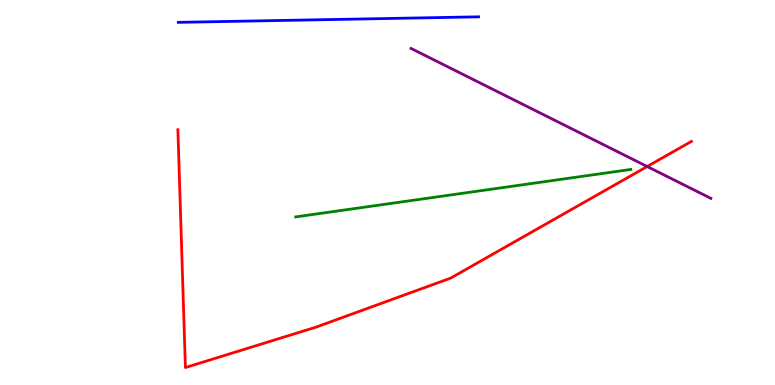[{'lines': ['blue', 'red'], 'intersections': []}, {'lines': ['green', 'red'], 'intersections': []}, {'lines': ['purple', 'red'], 'intersections': [{'x': 8.35, 'y': 5.67}]}, {'lines': ['blue', 'green'], 'intersections': []}, {'lines': ['blue', 'purple'], 'intersections': []}, {'lines': ['green', 'purple'], 'intersections': []}]